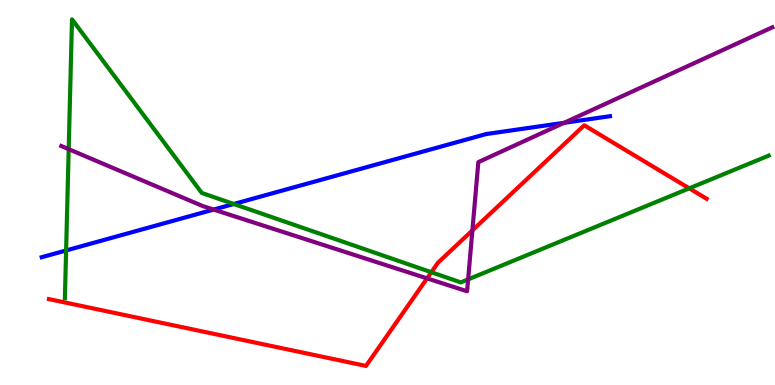[{'lines': ['blue', 'red'], 'intersections': []}, {'lines': ['green', 'red'], 'intersections': [{'x': 5.57, 'y': 2.93}, {'x': 8.89, 'y': 5.11}]}, {'lines': ['purple', 'red'], 'intersections': [{'x': 5.51, 'y': 2.77}, {'x': 6.1, 'y': 4.02}]}, {'lines': ['blue', 'green'], 'intersections': [{'x': 0.853, 'y': 3.49}, {'x': 3.02, 'y': 4.7}]}, {'lines': ['blue', 'purple'], 'intersections': [{'x': 2.76, 'y': 4.56}, {'x': 7.28, 'y': 6.81}]}, {'lines': ['green', 'purple'], 'intersections': [{'x': 0.886, 'y': 6.13}, {'x': 6.04, 'y': 2.74}]}]